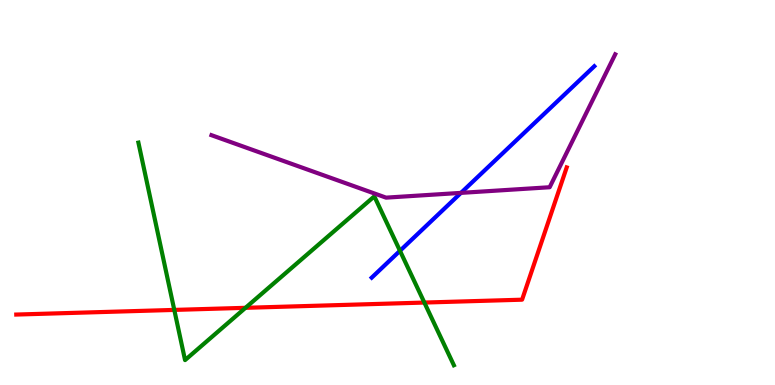[{'lines': ['blue', 'red'], 'intersections': []}, {'lines': ['green', 'red'], 'intersections': [{'x': 2.25, 'y': 1.95}, {'x': 3.17, 'y': 2.0}, {'x': 5.48, 'y': 2.14}]}, {'lines': ['purple', 'red'], 'intersections': []}, {'lines': ['blue', 'green'], 'intersections': [{'x': 5.16, 'y': 3.49}]}, {'lines': ['blue', 'purple'], 'intersections': [{'x': 5.95, 'y': 4.99}]}, {'lines': ['green', 'purple'], 'intersections': []}]